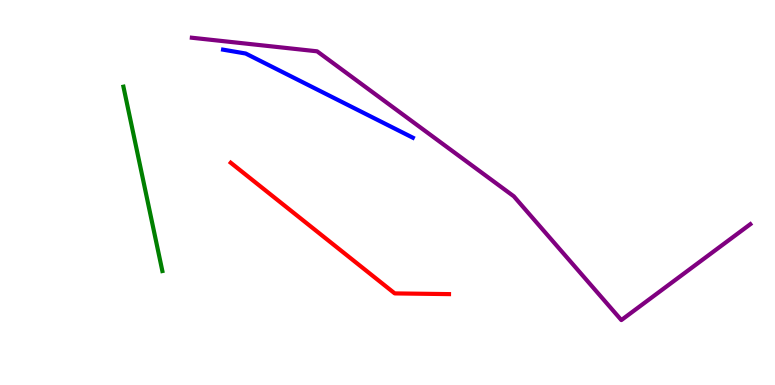[{'lines': ['blue', 'red'], 'intersections': []}, {'lines': ['green', 'red'], 'intersections': []}, {'lines': ['purple', 'red'], 'intersections': []}, {'lines': ['blue', 'green'], 'intersections': []}, {'lines': ['blue', 'purple'], 'intersections': []}, {'lines': ['green', 'purple'], 'intersections': []}]